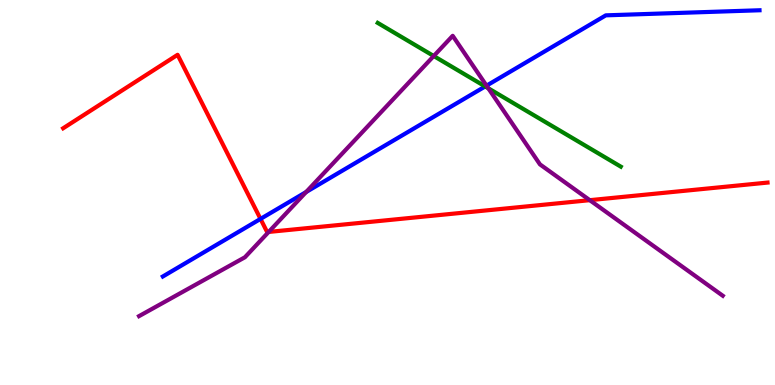[{'lines': ['blue', 'red'], 'intersections': [{'x': 3.36, 'y': 4.31}]}, {'lines': ['green', 'red'], 'intersections': []}, {'lines': ['purple', 'red'], 'intersections': [{'x': 3.47, 'y': 3.98}, {'x': 7.61, 'y': 4.8}]}, {'lines': ['blue', 'green'], 'intersections': [{'x': 6.26, 'y': 7.75}]}, {'lines': ['blue', 'purple'], 'intersections': [{'x': 3.95, 'y': 5.01}, {'x': 6.28, 'y': 7.78}]}, {'lines': ['green', 'purple'], 'intersections': [{'x': 5.6, 'y': 8.54}, {'x': 6.3, 'y': 7.71}]}]